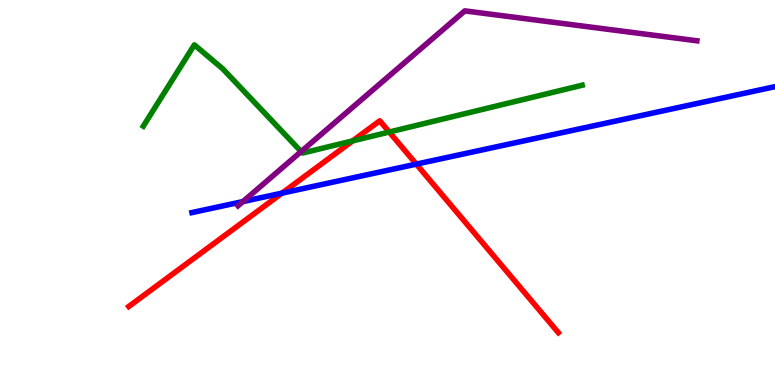[{'lines': ['blue', 'red'], 'intersections': [{'x': 3.64, 'y': 4.98}, {'x': 5.37, 'y': 5.74}]}, {'lines': ['green', 'red'], 'intersections': [{'x': 4.55, 'y': 6.34}, {'x': 5.02, 'y': 6.57}]}, {'lines': ['purple', 'red'], 'intersections': []}, {'lines': ['blue', 'green'], 'intersections': []}, {'lines': ['blue', 'purple'], 'intersections': [{'x': 3.13, 'y': 4.76}]}, {'lines': ['green', 'purple'], 'intersections': [{'x': 3.89, 'y': 6.06}]}]